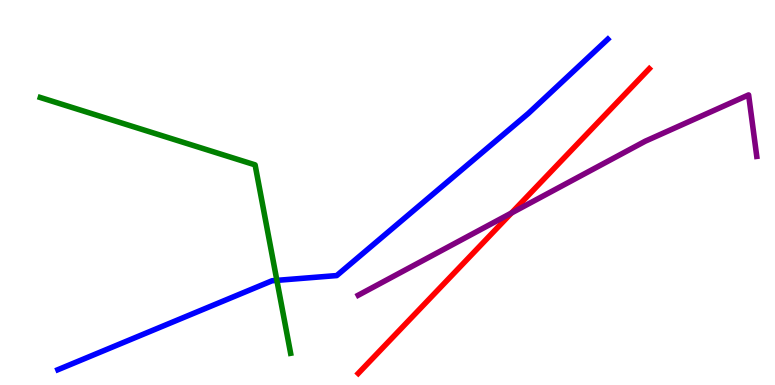[{'lines': ['blue', 'red'], 'intersections': []}, {'lines': ['green', 'red'], 'intersections': []}, {'lines': ['purple', 'red'], 'intersections': [{'x': 6.6, 'y': 4.47}]}, {'lines': ['blue', 'green'], 'intersections': [{'x': 3.57, 'y': 2.72}]}, {'lines': ['blue', 'purple'], 'intersections': []}, {'lines': ['green', 'purple'], 'intersections': []}]